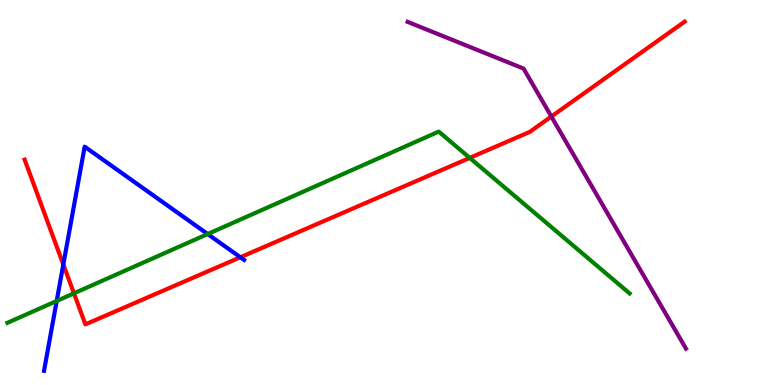[{'lines': ['blue', 'red'], 'intersections': [{'x': 0.817, 'y': 3.13}, {'x': 3.1, 'y': 3.32}]}, {'lines': ['green', 'red'], 'intersections': [{'x': 0.954, 'y': 2.38}, {'x': 6.06, 'y': 5.9}]}, {'lines': ['purple', 'red'], 'intersections': [{'x': 7.11, 'y': 6.97}]}, {'lines': ['blue', 'green'], 'intersections': [{'x': 0.732, 'y': 2.18}, {'x': 2.68, 'y': 3.92}]}, {'lines': ['blue', 'purple'], 'intersections': []}, {'lines': ['green', 'purple'], 'intersections': []}]